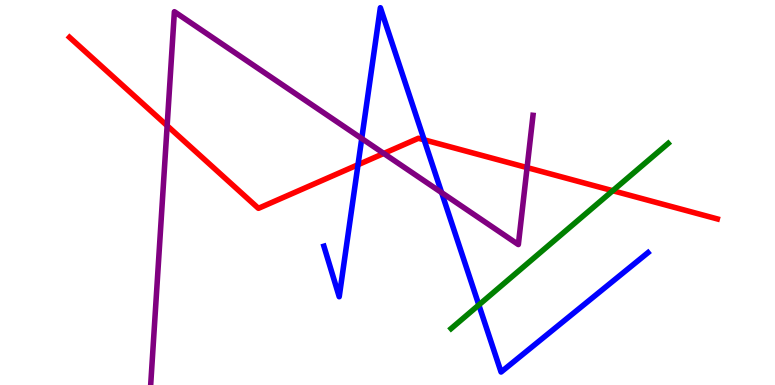[{'lines': ['blue', 'red'], 'intersections': [{'x': 4.62, 'y': 5.72}, {'x': 5.47, 'y': 6.37}]}, {'lines': ['green', 'red'], 'intersections': [{'x': 7.91, 'y': 5.05}]}, {'lines': ['purple', 'red'], 'intersections': [{'x': 2.16, 'y': 6.74}, {'x': 4.95, 'y': 6.01}, {'x': 6.8, 'y': 5.65}]}, {'lines': ['blue', 'green'], 'intersections': [{'x': 6.18, 'y': 2.08}]}, {'lines': ['blue', 'purple'], 'intersections': [{'x': 4.67, 'y': 6.4}, {'x': 5.7, 'y': 5.0}]}, {'lines': ['green', 'purple'], 'intersections': []}]